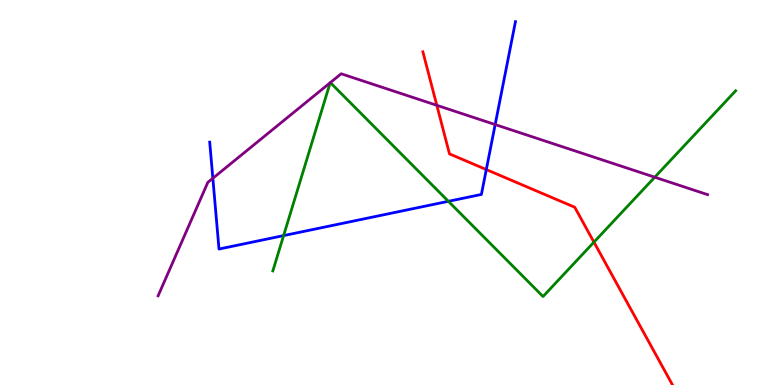[{'lines': ['blue', 'red'], 'intersections': [{'x': 6.27, 'y': 5.6}]}, {'lines': ['green', 'red'], 'intersections': [{'x': 7.66, 'y': 3.71}]}, {'lines': ['purple', 'red'], 'intersections': [{'x': 5.64, 'y': 7.26}]}, {'lines': ['blue', 'green'], 'intersections': [{'x': 3.66, 'y': 3.88}, {'x': 5.79, 'y': 4.77}]}, {'lines': ['blue', 'purple'], 'intersections': [{'x': 2.75, 'y': 5.37}, {'x': 6.39, 'y': 6.76}]}, {'lines': ['green', 'purple'], 'intersections': [{'x': 4.26, 'y': 7.85}, {'x': 4.26, 'y': 7.85}, {'x': 8.45, 'y': 5.4}]}]